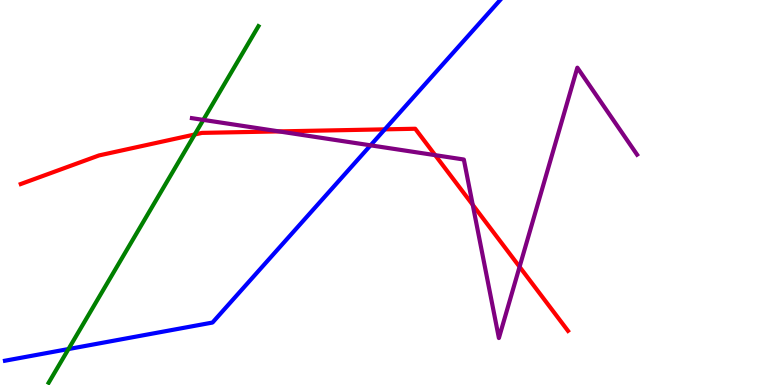[{'lines': ['blue', 'red'], 'intersections': [{'x': 4.97, 'y': 6.64}]}, {'lines': ['green', 'red'], 'intersections': [{'x': 2.51, 'y': 6.51}]}, {'lines': ['purple', 'red'], 'intersections': [{'x': 3.6, 'y': 6.59}, {'x': 5.62, 'y': 5.97}, {'x': 6.1, 'y': 4.68}, {'x': 6.7, 'y': 3.07}]}, {'lines': ['blue', 'green'], 'intersections': [{'x': 0.884, 'y': 0.934}]}, {'lines': ['blue', 'purple'], 'intersections': [{'x': 4.78, 'y': 6.23}]}, {'lines': ['green', 'purple'], 'intersections': [{'x': 2.62, 'y': 6.89}]}]